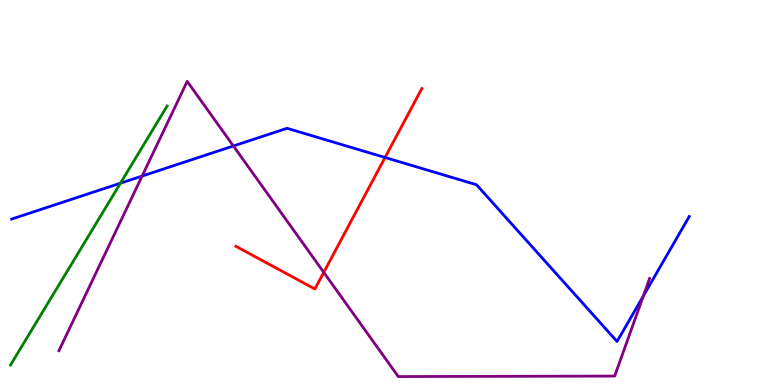[{'lines': ['blue', 'red'], 'intersections': [{'x': 4.97, 'y': 5.91}]}, {'lines': ['green', 'red'], 'intersections': []}, {'lines': ['purple', 'red'], 'intersections': [{'x': 4.18, 'y': 2.93}]}, {'lines': ['blue', 'green'], 'intersections': [{'x': 1.55, 'y': 5.24}]}, {'lines': ['blue', 'purple'], 'intersections': [{'x': 1.83, 'y': 5.43}, {'x': 3.01, 'y': 6.21}, {'x': 8.3, 'y': 2.31}]}, {'lines': ['green', 'purple'], 'intersections': []}]